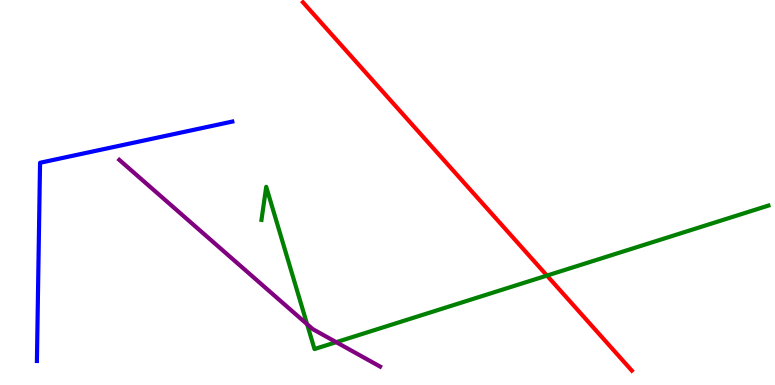[{'lines': ['blue', 'red'], 'intersections': []}, {'lines': ['green', 'red'], 'intersections': [{'x': 7.06, 'y': 2.84}]}, {'lines': ['purple', 'red'], 'intersections': []}, {'lines': ['blue', 'green'], 'intersections': []}, {'lines': ['blue', 'purple'], 'intersections': []}, {'lines': ['green', 'purple'], 'intersections': [{'x': 3.96, 'y': 1.58}, {'x': 4.34, 'y': 1.11}]}]